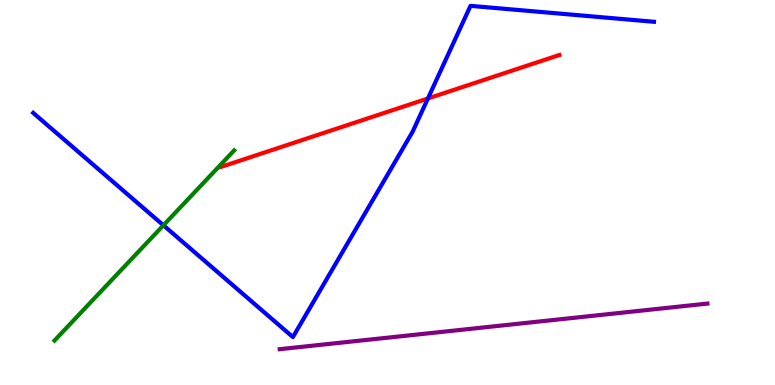[{'lines': ['blue', 'red'], 'intersections': [{'x': 5.52, 'y': 7.44}]}, {'lines': ['green', 'red'], 'intersections': []}, {'lines': ['purple', 'red'], 'intersections': []}, {'lines': ['blue', 'green'], 'intersections': [{'x': 2.11, 'y': 4.15}]}, {'lines': ['blue', 'purple'], 'intersections': []}, {'lines': ['green', 'purple'], 'intersections': []}]